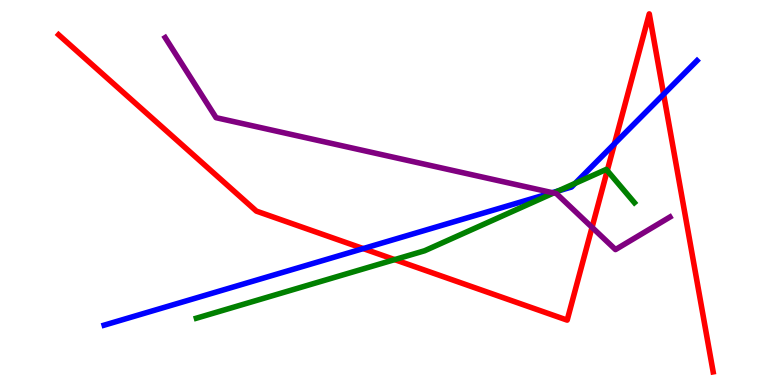[{'lines': ['blue', 'red'], 'intersections': [{'x': 4.69, 'y': 3.54}, {'x': 7.93, 'y': 6.27}, {'x': 8.56, 'y': 7.55}]}, {'lines': ['green', 'red'], 'intersections': [{'x': 5.09, 'y': 3.26}, {'x': 7.84, 'y': 5.57}]}, {'lines': ['purple', 'red'], 'intersections': [{'x': 7.64, 'y': 4.09}]}, {'lines': ['blue', 'green'], 'intersections': [{'x': 7.2, 'y': 5.04}, {'x': 7.42, 'y': 5.24}]}, {'lines': ['blue', 'purple'], 'intersections': [{'x': 7.13, 'y': 5.0}]}, {'lines': ['green', 'purple'], 'intersections': [{'x': 7.14, 'y': 4.99}]}]